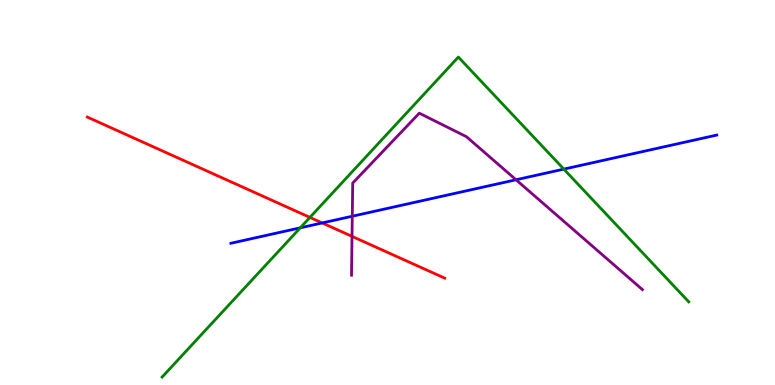[{'lines': ['blue', 'red'], 'intersections': [{'x': 4.16, 'y': 4.21}]}, {'lines': ['green', 'red'], 'intersections': [{'x': 4.0, 'y': 4.35}]}, {'lines': ['purple', 'red'], 'intersections': [{'x': 4.54, 'y': 3.86}]}, {'lines': ['blue', 'green'], 'intersections': [{'x': 3.87, 'y': 4.08}, {'x': 7.28, 'y': 5.61}]}, {'lines': ['blue', 'purple'], 'intersections': [{'x': 4.55, 'y': 4.38}, {'x': 6.66, 'y': 5.33}]}, {'lines': ['green', 'purple'], 'intersections': []}]